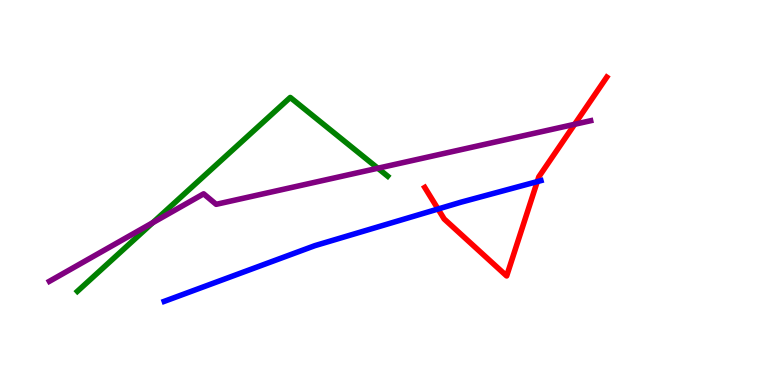[{'lines': ['blue', 'red'], 'intersections': [{'x': 5.65, 'y': 4.57}, {'x': 6.93, 'y': 5.28}]}, {'lines': ['green', 'red'], 'intersections': []}, {'lines': ['purple', 'red'], 'intersections': [{'x': 7.41, 'y': 6.77}]}, {'lines': ['blue', 'green'], 'intersections': []}, {'lines': ['blue', 'purple'], 'intersections': []}, {'lines': ['green', 'purple'], 'intersections': [{'x': 1.97, 'y': 4.22}, {'x': 4.88, 'y': 5.63}]}]